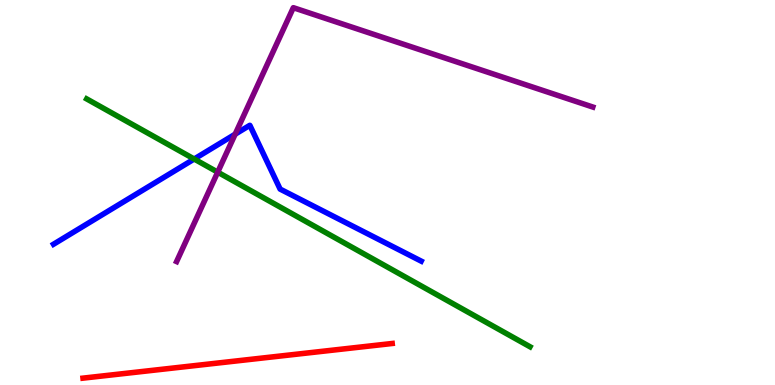[{'lines': ['blue', 'red'], 'intersections': []}, {'lines': ['green', 'red'], 'intersections': []}, {'lines': ['purple', 'red'], 'intersections': []}, {'lines': ['blue', 'green'], 'intersections': [{'x': 2.51, 'y': 5.87}]}, {'lines': ['blue', 'purple'], 'intersections': [{'x': 3.03, 'y': 6.51}]}, {'lines': ['green', 'purple'], 'intersections': [{'x': 2.81, 'y': 5.53}]}]